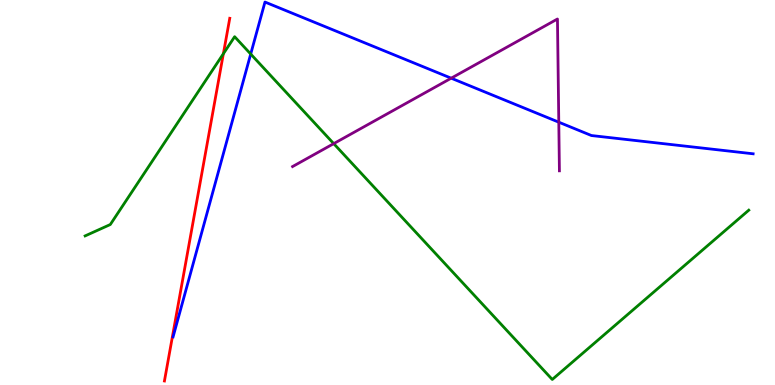[{'lines': ['blue', 'red'], 'intersections': []}, {'lines': ['green', 'red'], 'intersections': [{'x': 2.88, 'y': 8.6}]}, {'lines': ['purple', 'red'], 'intersections': []}, {'lines': ['blue', 'green'], 'intersections': [{'x': 3.23, 'y': 8.6}]}, {'lines': ['blue', 'purple'], 'intersections': [{'x': 5.82, 'y': 7.97}, {'x': 7.21, 'y': 6.83}]}, {'lines': ['green', 'purple'], 'intersections': [{'x': 4.31, 'y': 6.27}]}]